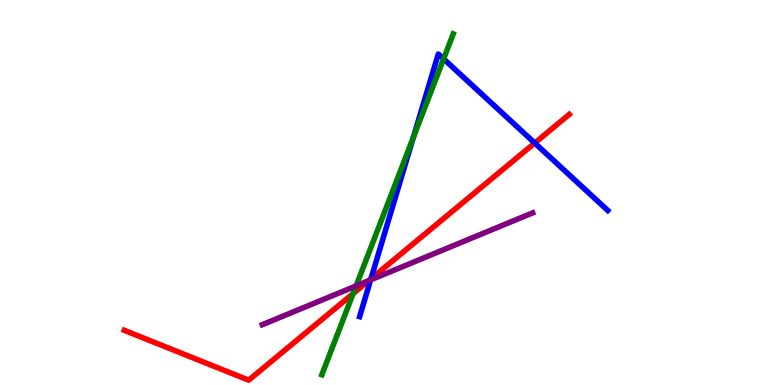[{'lines': ['blue', 'red'], 'intersections': [{'x': 4.79, 'y': 2.76}, {'x': 6.9, 'y': 6.29}]}, {'lines': ['green', 'red'], 'intersections': [{'x': 4.56, 'y': 2.37}]}, {'lines': ['purple', 'red'], 'intersections': [{'x': 4.76, 'y': 2.71}]}, {'lines': ['blue', 'green'], 'intersections': [{'x': 5.33, 'y': 6.43}, {'x': 5.72, 'y': 8.47}]}, {'lines': ['blue', 'purple'], 'intersections': [{'x': 4.78, 'y': 2.73}]}, {'lines': ['green', 'purple'], 'intersections': [{'x': 4.59, 'y': 2.57}]}]